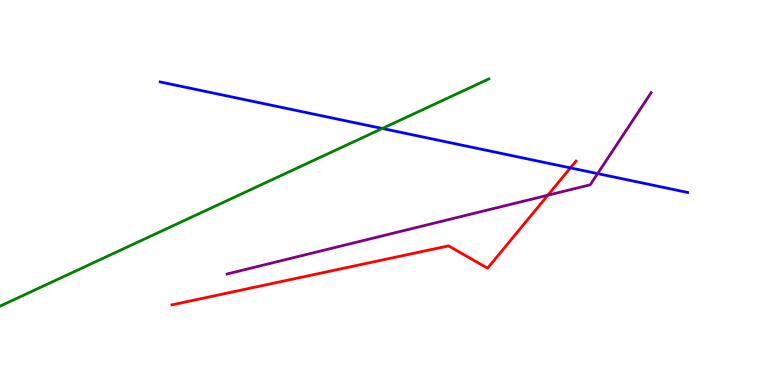[{'lines': ['blue', 'red'], 'intersections': [{'x': 7.36, 'y': 5.64}]}, {'lines': ['green', 'red'], 'intersections': []}, {'lines': ['purple', 'red'], 'intersections': [{'x': 7.07, 'y': 4.93}]}, {'lines': ['blue', 'green'], 'intersections': [{'x': 4.93, 'y': 6.66}]}, {'lines': ['blue', 'purple'], 'intersections': [{'x': 7.71, 'y': 5.49}]}, {'lines': ['green', 'purple'], 'intersections': []}]